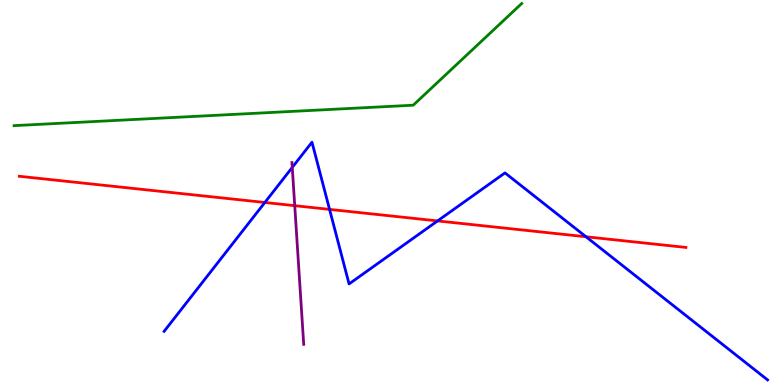[{'lines': ['blue', 'red'], 'intersections': [{'x': 3.42, 'y': 4.74}, {'x': 4.25, 'y': 4.56}, {'x': 5.65, 'y': 4.26}, {'x': 7.56, 'y': 3.85}]}, {'lines': ['green', 'red'], 'intersections': []}, {'lines': ['purple', 'red'], 'intersections': [{'x': 3.8, 'y': 4.66}]}, {'lines': ['blue', 'green'], 'intersections': []}, {'lines': ['blue', 'purple'], 'intersections': [{'x': 3.77, 'y': 5.65}]}, {'lines': ['green', 'purple'], 'intersections': []}]